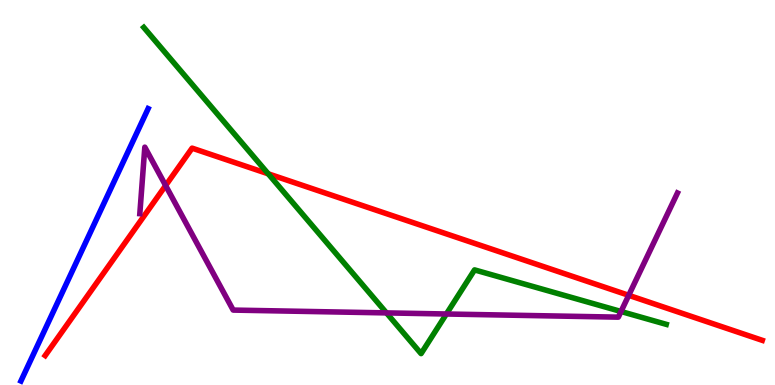[{'lines': ['blue', 'red'], 'intersections': []}, {'lines': ['green', 'red'], 'intersections': [{'x': 3.46, 'y': 5.49}]}, {'lines': ['purple', 'red'], 'intersections': [{'x': 2.14, 'y': 5.18}, {'x': 8.11, 'y': 2.33}]}, {'lines': ['blue', 'green'], 'intersections': []}, {'lines': ['blue', 'purple'], 'intersections': []}, {'lines': ['green', 'purple'], 'intersections': [{'x': 4.99, 'y': 1.87}, {'x': 5.76, 'y': 1.84}, {'x': 8.01, 'y': 1.91}]}]